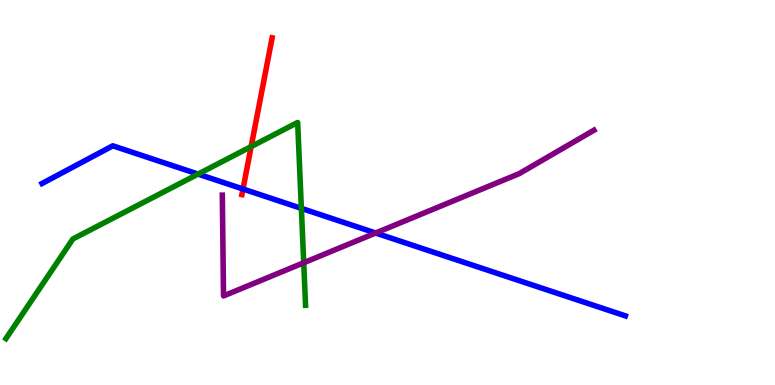[{'lines': ['blue', 'red'], 'intersections': [{'x': 3.14, 'y': 5.09}]}, {'lines': ['green', 'red'], 'intersections': [{'x': 3.24, 'y': 6.19}]}, {'lines': ['purple', 'red'], 'intersections': []}, {'lines': ['blue', 'green'], 'intersections': [{'x': 2.56, 'y': 5.48}, {'x': 3.89, 'y': 4.59}]}, {'lines': ['blue', 'purple'], 'intersections': [{'x': 4.85, 'y': 3.95}]}, {'lines': ['green', 'purple'], 'intersections': [{'x': 3.92, 'y': 3.18}]}]